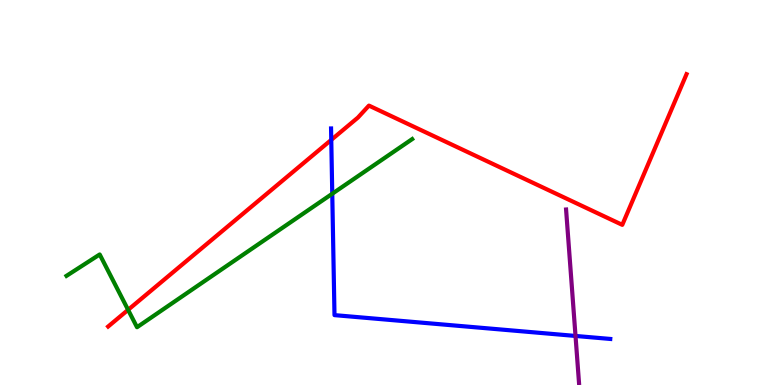[{'lines': ['blue', 'red'], 'intersections': [{'x': 4.27, 'y': 6.37}]}, {'lines': ['green', 'red'], 'intersections': [{'x': 1.65, 'y': 1.95}]}, {'lines': ['purple', 'red'], 'intersections': []}, {'lines': ['blue', 'green'], 'intersections': [{'x': 4.29, 'y': 4.97}]}, {'lines': ['blue', 'purple'], 'intersections': [{'x': 7.43, 'y': 1.27}]}, {'lines': ['green', 'purple'], 'intersections': []}]